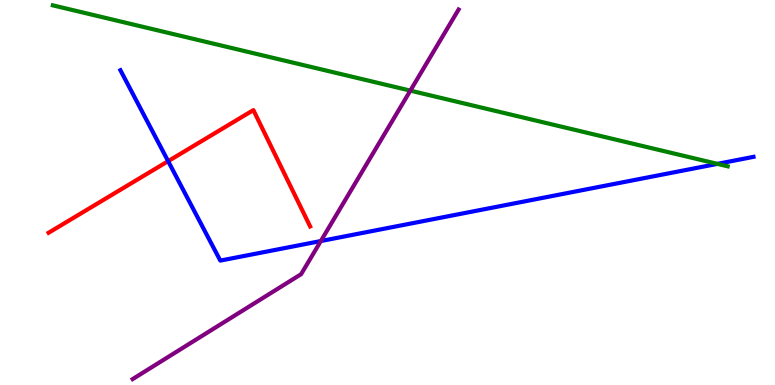[{'lines': ['blue', 'red'], 'intersections': [{'x': 2.17, 'y': 5.81}]}, {'lines': ['green', 'red'], 'intersections': []}, {'lines': ['purple', 'red'], 'intersections': []}, {'lines': ['blue', 'green'], 'intersections': [{'x': 9.26, 'y': 5.74}]}, {'lines': ['blue', 'purple'], 'intersections': [{'x': 4.14, 'y': 3.74}]}, {'lines': ['green', 'purple'], 'intersections': [{'x': 5.29, 'y': 7.65}]}]